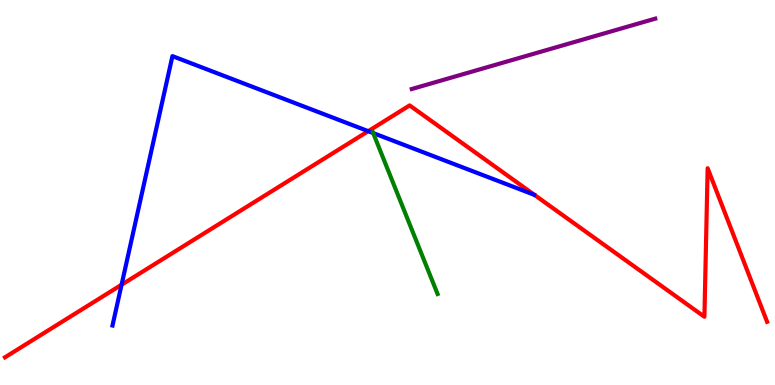[{'lines': ['blue', 'red'], 'intersections': [{'x': 1.57, 'y': 2.6}, {'x': 4.75, 'y': 6.59}]}, {'lines': ['green', 'red'], 'intersections': []}, {'lines': ['purple', 'red'], 'intersections': []}, {'lines': ['blue', 'green'], 'intersections': [{'x': 4.82, 'y': 6.54}]}, {'lines': ['blue', 'purple'], 'intersections': []}, {'lines': ['green', 'purple'], 'intersections': []}]